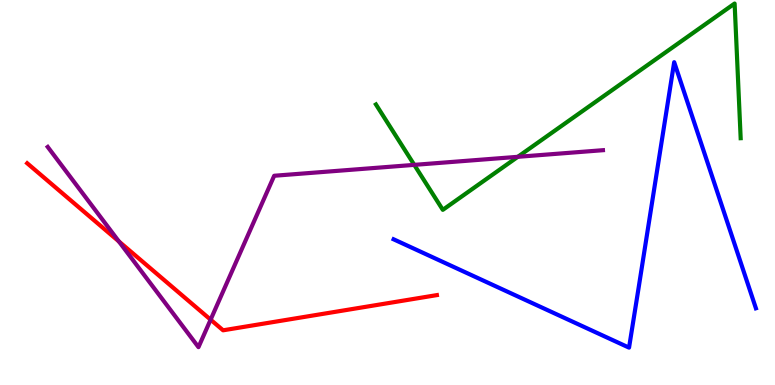[{'lines': ['blue', 'red'], 'intersections': []}, {'lines': ['green', 'red'], 'intersections': []}, {'lines': ['purple', 'red'], 'intersections': [{'x': 1.53, 'y': 3.73}, {'x': 2.72, 'y': 1.7}]}, {'lines': ['blue', 'green'], 'intersections': []}, {'lines': ['blue', 'purple'], 'intersections': []}, {'lines': ['green', 'purple'], 'intersections': [{'x': 5.35, 'y': 5.72}, {'x': 6.68, 'y': 5.93}]}]